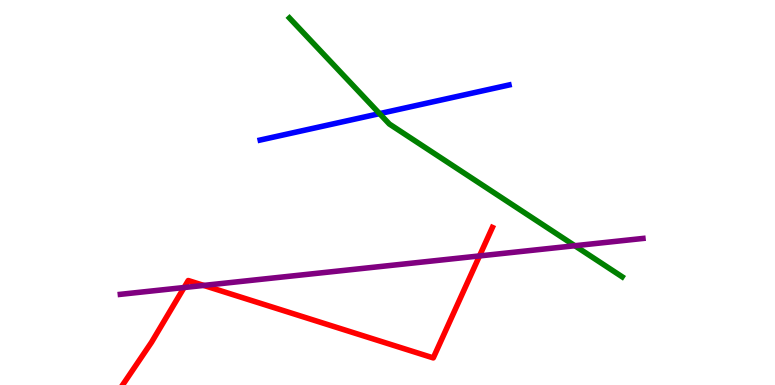[{'lines': ['blue', 'red'], 'intersections': []}, {'lines': ['green', 'red'], 'intersections': []}, {'lines': ['purple', 'red'], 'intersections': [{'x': 2.38, 'y': 2.53}, {'x': 2.63, 'y': 2.59}, {'x': 6.19, 'y': 3.35}]}, {'lines': ['blue', 'green'], 'intersections': [{'x': 4.9, 'y': 7.05}]}, {'lines': ['blue', 'purple'], 'intersections': []}, {'lines': ['green', 'purple'], 'intersections': [{'x': 7.42, 'y': 3.62}]}]